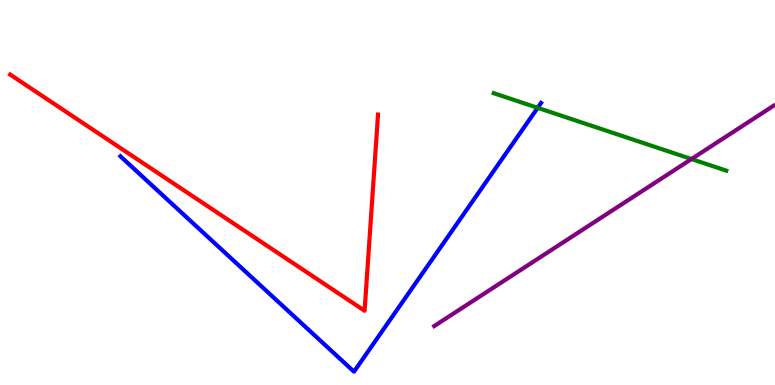[{'lines': ['blue', 'red'], 'intersections': []}, {'lines': ['green', 'red'], 'intersections': []}, {'lines': ['purple', 'red'], 'intersections': []}, {'lines': ['blue', 'green'], 'intersections': [{'x': 6.94, 'y': 7.2}]}, {'lines': ['blue', 'purple'], 'intersections': []}, {'lines': ['green', 'purple'], 'intersections': [{'x': 8.92, 'y': 5.87}]}]